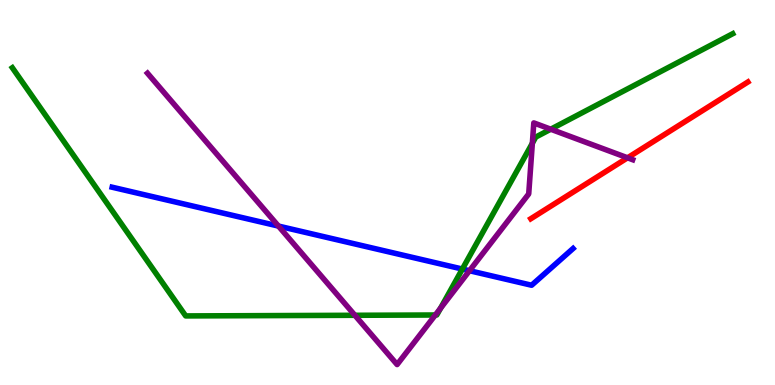[{'lines': ['blue', 'red'], 'intersections': []}, {'lines': ['green', 'red'], 'intersections': []}, {'lines': ['purple', 'red'], 'intersections': [{'x': 8.1, 'y': 5.9}]}, {'lines': ['blue', 'green'], 'intersections': [{'x': 5.97, 'y': 3.01}]}, {'lines': ['blue', 'purple'], 'intersections': [{'x': 3.59, 'y': 4.13}, {'x': 6.06, 'y': 2.97}]}, {'lines': ['green', 'purple'], 'intersections': [{'x': 4.58, 'y': 1.81}, {'x': 5.62, 'y': 1.82}, {'x': 5.68, 'y': 1.99}, {'x': 6.87, 'y': 6.28}, {'x': 7.11, 'y': 6.64}]}]